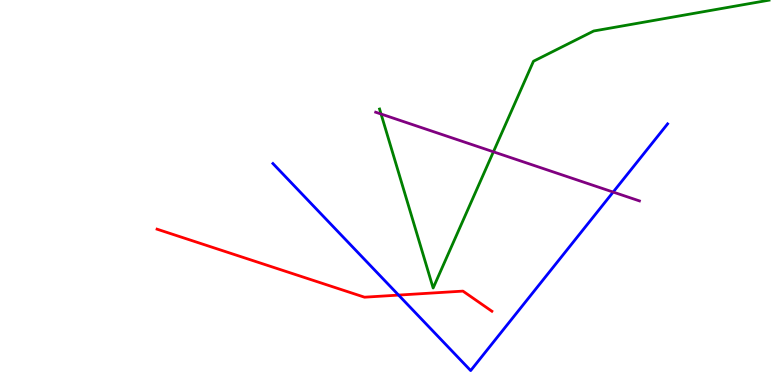[{'lines': ['blue', 'red'], 'intersections': [{'x': 5.14, 'y': 2.34}]}, {'lines': ['green', 'red'], 'intersections': []}, {'lines': ['purple', 'red'], 'intersections': []}, {'lines': ['blue', 'green'], 'intersections': []}, {'lines': ['blue', 'purple'], 'intersections': [{'x': 7.91, 'y': 5.01}]}, {'lines': ['green', 'purple'], 'intersections': [{'x': 4.92, 'y': 7.04}, {'x': 6.37, 'y': 6.06}]}]